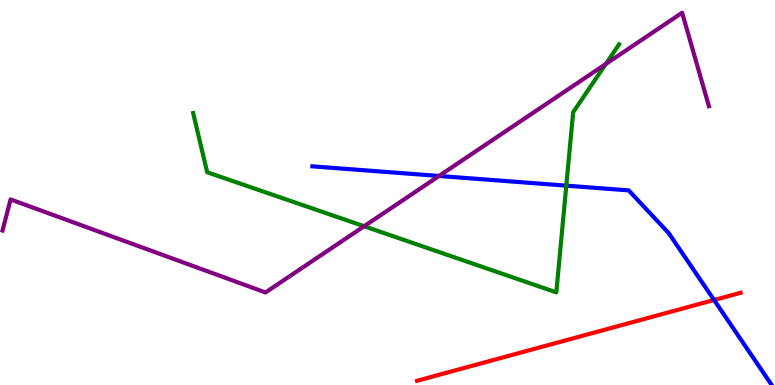[{'lines': ['blue', 'red'], 'intersections': [{'x': 9.21, 'y': 2.21}]}, {'lines': ['green', 'red'], 'intersections': []}, {'lines': ['purple', 'red'], 'intersections': []}, {'lines': ['blue', 'green'], 'intersections': [{'x': 7.31, 'y': 5.18}]}, {'lines': ['blue', 'purple'], 'intersections': [{'x': 5.66, 'y': 5.43}]}, {'lines': ['green', 'purple'], 'intersections': [{'x': 4.7, 'y': 4.12}, {'x': 7.82, 'y': 8.34}]}]